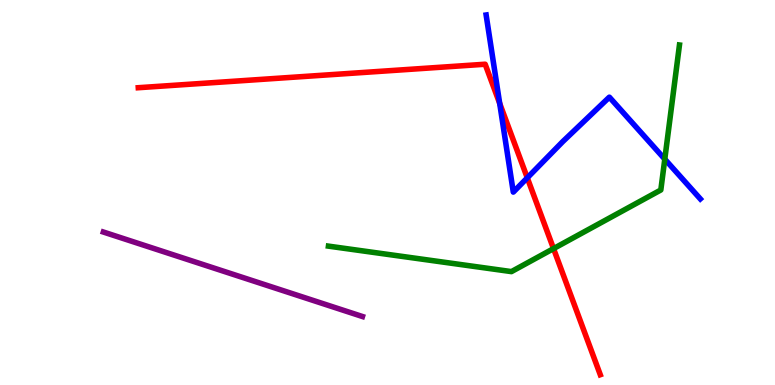[{'lines': ['blue', 'red'], 'intersections': [{'x': 6.45, 'y': 7.31}, {'x': 6.8, 'y': 5.38}]}, {'lines': ['green', 'red'], 'intersections': [{'x': 7.14, 'y': 3.54}]}, {'lines': ['purple', 'red'], 'intersections': []}, {'lines': ['blue', 'green'], 'intersections': [{'x': 8.58, 'y': 5.87}]}, {'lines': ['blue', 'purple'], 'intersections': []}, {'lines': ['green', 'purple'], 'intersections': []}]